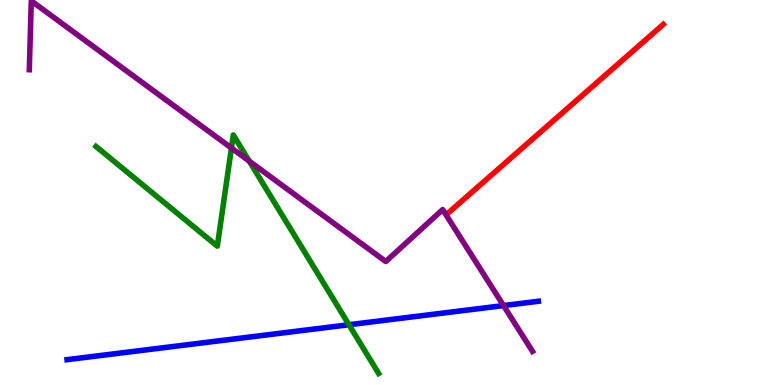[{'lines': ['blue', 'red'], 'intersections': []}, {'lines': ['green', 'red'], 'intersections': []}, {'lines': ['purple', 'red'], 'intersections': []}, {'lines': ['blue', 'green'], 'intersections': [{'x': 4.5, 'y': 1.57}]}, {'lines': ['blue', 'purple'], 'intersections': [{'x': 6.5, 'y': 2.06}]}, {'lines': ['green', 'purple'], 'intersections': [{'x': 2.99, 'y': 6.15}, {'x': 3.22, 'y': 5.81}]}]